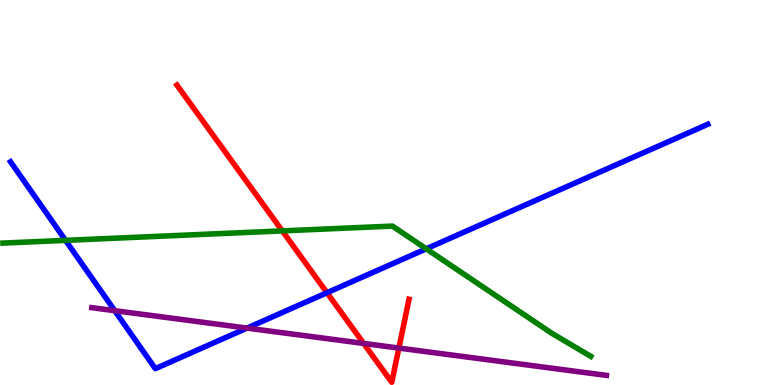[{'lines': ['blue', 'red'], 'intersections': [{'x': 4.22, 'y': 2.4}]}, {'lines': ['green', 'red'], 'intersections': [{'x': 3.64, 'y': 4.0}]}, {'lines': ['purple', 'red'], 'intersections': [{'x': 4.69, 'y': 1.08}, {'x': 5.15, 'y': 0.959}]}, {'lines': ['blue', 'green'], 'intersections': [{'x': 0.845, 'y': 3.76}, {'x': 5.5, 'y': 3.54}]}, {'lines': ['blue', 'purple'], 'intersections': [{'x': 1.48, 'y': 1.93}, {'x': 3.19, 'y': 1.48}]}, {'lines': ['green', 'purple'], 'intersections': []}]